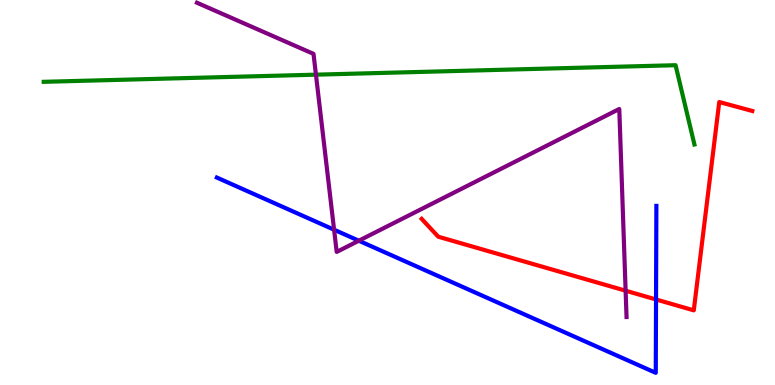[{'lines': ['blue', 'red'], 'intersections': [{'x': 8.46, 'y': 2.22}]}, {'lines': ['green', 'red'], 'intersections': []}, {'lines': ['purple', 'red'], 'intersections': [{'x': 8.07, 'y': 2.45}]}, {'lines': ['blue', 'green'], 'intersections': []}, {'lines': ['blue', 'purple'], 'intersections': [{'x': 4.31, 'y': 4.03}, {'x': 4.63, 'y': 3.75}]}, {'lines': ['green', 'purple'], 'intersections': [{'x': 4.08, 'y': 8.06}]}]